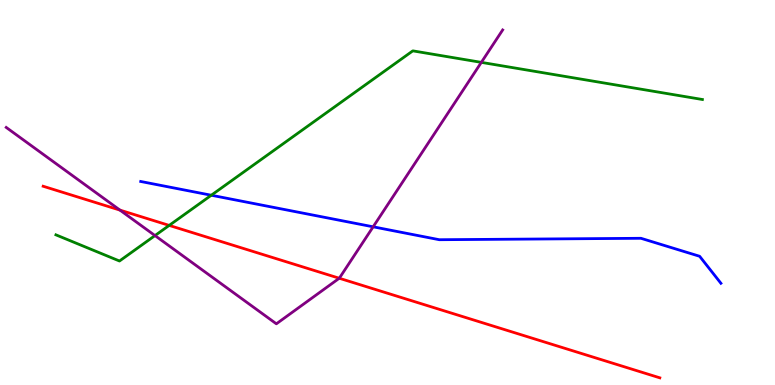[{'lines': ['blue', 'red'], 'intersections': []}, {'lines': ['green', 'red'], 'intersections': [{'x': 2.18, 'y': 4.15}]}, {'lines': ['purple', 'red'], 'intersections': [{'x': 1.55, 'y': 4.54}, {'x': 4.38, 'y': 2.77}]}, {'lines': ['blue', 'green'], 'intersections': [{'x': 2.73, 'y': 4.93}]}, {'lines': ['blue', 'purple'], 'intersections': [{'x': 4.81, 'y': 4.11}]}, {'lines': ['green', 'purple'], 'intersections': [{'x': 2.0, 'y': 3.88}, {'x': 6.21, 'y': 8.38}]}]